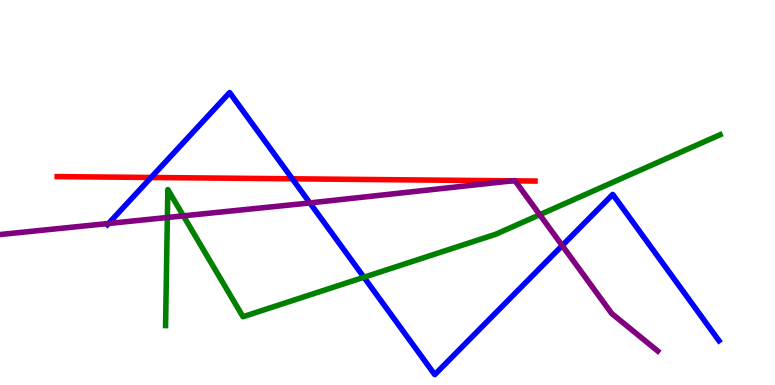[{'lines': ['blue', 'red'], 'intersections': [{'x': 1.95, 'y': 5.39}, {'x': 3.77, 'y': 5.36}]}, {'lines': ['green', 'red'], 'intersections': []}, {'lines': ['purple', 'red'], 'intersections': [{'x': 6.61, 'y': 5.3}, {'x': 6.65, 'y': 5.3}]}, {'lines': ['blue', 'green'], 'intersections': [{'x': 4.7, 'y': 2.8}]}, {'lines': ['blue', 'purple'], 'intersections': [{'x': 1.4, 'y': 4.2}, {'x': 4.0, 'y': 4.73}, {'x': 7.25, 'y': 3.62}]}, {'lines': ['green', 'purple'], 'intersections': [{'x': 2.16, 'y': 4.35}, {'x': 2.37, 'y': 4.39}, {'x': 6.96, 'y': 4.42}]}]